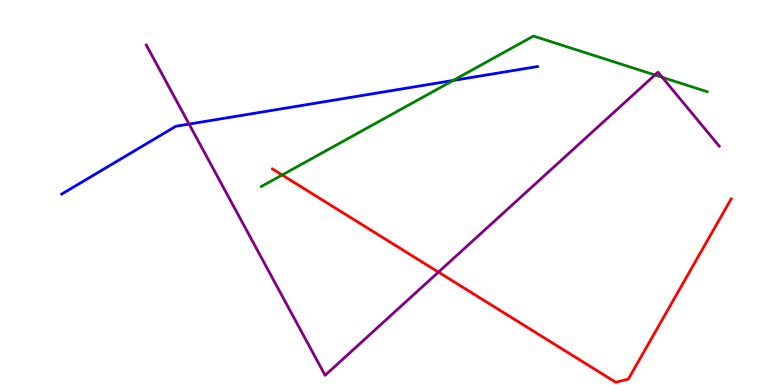[{'lines': ['blue', 'red'], 'intersections': []}, {'lines': ['green', 'red'], 'intersections': [{'x': 3.64, 'y': 5.45}]}, {'lines': ['purple', 'red'], 'intersections': [{'x': 5.66, 'y': 2.93}]}, {'lines': ['blue', 'green'], 'intersections': [{'x': 5.85, 'y': 7.91}]}, {'lines': ['blue', 'purple'], 'intersections': [{'x': 2.44, 'y': 6.78}]}, {'lines': ['green', 'purple'], 'intersections': [{'x': 8.45, 'y': 8.05}, {'x': 8.55, 'y': 7.99}]}]